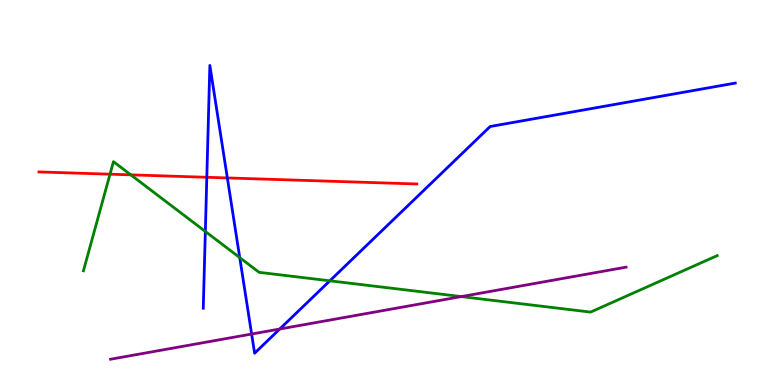[{'lines': ['blue', 'red'], 'intersections': [{'x': 2.67, 'y': 5.4}, {'x': 2.93, 'y': 5.38}]}, {'lines': ['green', 'red'], 'intersections': [{'x': 1.42, 'y': 5.48}, {'x': 1.69, 'y': 5.46}]}, {'lines': ['purple', 'red'], 'intersections': []}, {'lines': ['blue', 'green'], 'intersections': [{'x': 2.65, 'y': 3.99}, {'x': 3.09, 'y': 3.31}, {'x': 4.26, 'y': 2.71}]}, {'lines': ['blue', 'purple'], 'intersections': [{'x': 3.25, 'y': 1.32}, {'x': 3.61, 'y': 1.45}]}, {'lines': ['green', 'purple'], 'intersections': [{'x': 5.95, 'y': 2.3}]}]